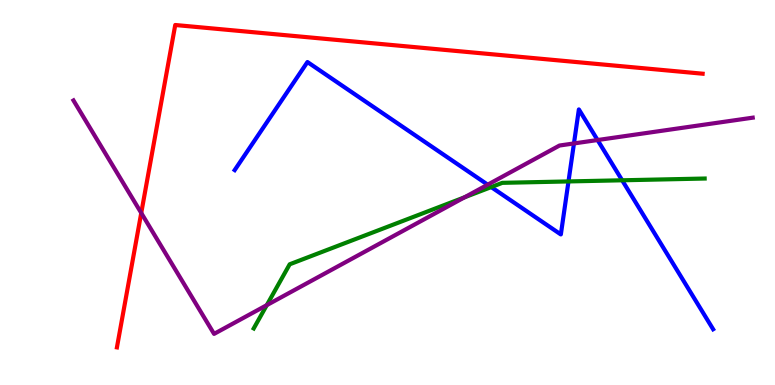[{'lines': ['blue', 'red'], 'intersections': []}, {'lines': ['green', 'red'], 'intersections': []}, {'lines': ['purple', 'red'], 'intersections': [{'x': 1.82, 'y': 4.47}]}, {'lines': ['blue', 'green'], 'intersections': [{'x': 6.34, 'y': 5.14}, {'x': 7.34, 'y': 5.29}, {'x': 8.03, 'y': 5.32}]}, {'lines': ['blue', 'purple'], 'intersections': [{'x': 6.29, 'y': 5.2}, {'x': 7.41, 'y': 6.27}, {'x': 7.71, 'y': 6.36}]}, {'lines': ['green', 'purple'], 'intersections': [{'x': 3.44, 'y': 2.07}, {'x': 5.99, 'y': 4.88}]}]